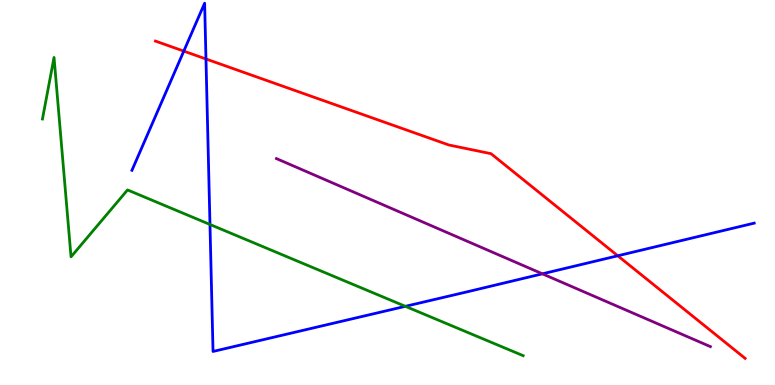[{'lines': ['blue', 'red'], 'intersections': [{'x': 2.37, 'y': 8.67}, {'x': 2.66, 'y': 8.47}, {'x': 7.97, 'y': 3.36}]}, {'lines': ['green', 'red'], 'intersections': []}, {'lines': ['purple', 'red'], 'intersections': []}, {'lines': ['blue', 'green'], 'intersections': [{'x': 2.71, 'y': 4.17}, {'x': 5.23, 'y': 2.04}]}, {'lines': ['blue', 'purple'], 'intersections': [{'x': 7.0, 'y': 2.89}]}, {'lines': ['green', 'purple'], 'intersections': []}]